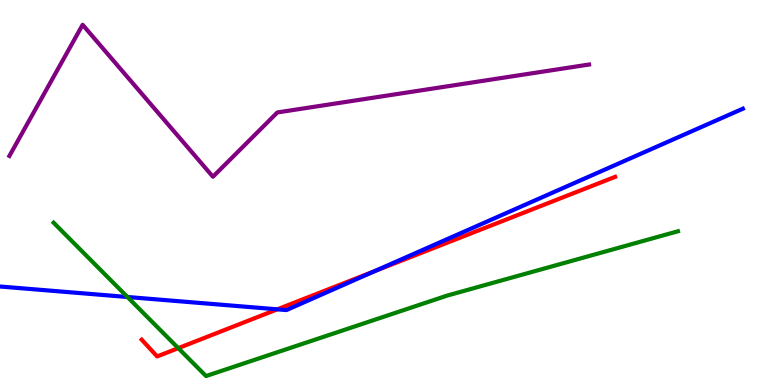[{'lines': ['blue', 'red'], 'intersections': [{'x': 3.58, 'y': 1.97}, {'x': 4.83, 'y': 2.96}]}, {'lines': ['green', 'red'], 'intersections': [{'x': 2.3, 'y': 0.957}]}, {'lines': ['purple', 'red'], 'intersections': []}, {'lines': ['blue', 'green'], 'intersections': [{'x': 1.64, 'y': 2.29}]}, {'lines': ['blue', 'purple'], 'intersections': []}, {'lines': ['green', 'purple'], 'intersections': []}]